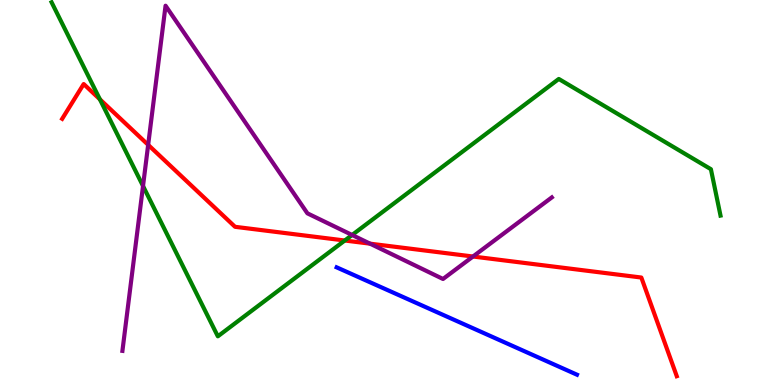[{'lines': ['blue', 'red'], 'intersections': []}, {'lines': ['green', 'red'], 'intersections': [{'x': 1.29, 'y': 7.42}, {'x': 4.45, 'y': 3.75}]}, {'lines': ['purple', 'red'], 'intersections': [{'x': 1.91, 'y': 6.24}, {'x': 4.77, 'y': 3.67}, {'x': 6.1, 'y': 3.34}]}, {'lines': ['blue', 'green'], 'intersections': []}, {'lines': ['blue', 'purple'], 'intersections': []}, {'lines': ['green', 'purple'], 'intersections': [{'x': 1.85, 'y': 5.17}, {'x': 4.54, 'y': 3.9}]}]